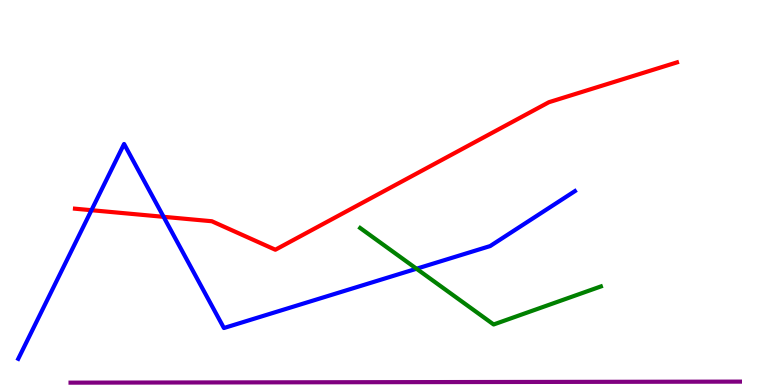[{'lines': ['blue', 'red'], 'intersections': [{'x': 1.18, 'y': 4.54}, {'x': 2.11, 'y': 4.37}]}, {'lines': ['green', 'red'], 'intersections': []}, {'lines': ['purple', 'red'], 'intersections': []}, {'lines': ['blue', 'green'], 'intersections': [{'x': 5.37, 'y': 3.02}]}, {'lines': ['blue', 'purple'], 'intersections': []}, {'lines': ['green', 'purple'], 'intersections': []}]